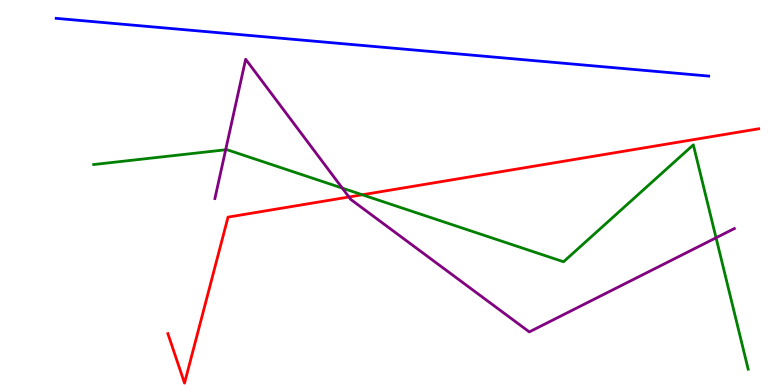[{'lines': ['blue', 'red'], 'intersections': []}, {'lines': ['green', 'red'], 'intersections': [{'x': 4.68, 'y': 4.94}]}, {'lines': ['purple', 'red'], 'intersections': [{'x': 4.5, 'y': 4.88}]}, {'lines': ['blue', 'green'], 'intersections': []}, {'lines': ['blue', 'purple'], 'intersections': []}, {'lines': ['green', 'purple'], 'intersections': [{'x': 2.91, 'y': 6.11}, {'x': 4.42, 'y': 5.11}, {'x': 9.24, 'y': 3.82}]}]